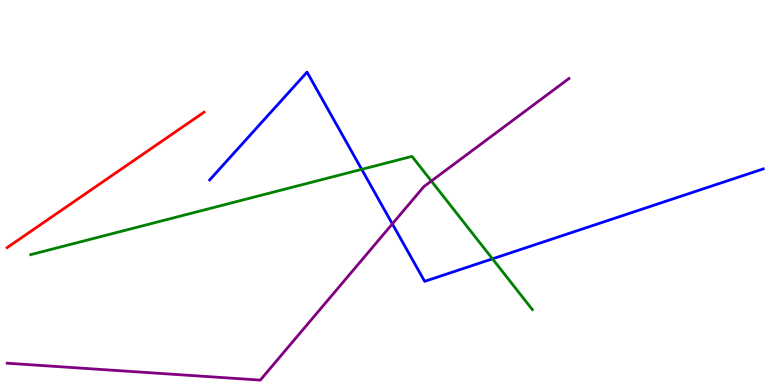[{'lines': ['blue', 'red'], 'intersections': []}, {'lines': ['green', 'red'], 'intersections': []}, {'lines': ['purple', 'red'], 'intersections': []}, {'lines': ['blue', 'green'], 'intersections': [{'x': 4.67, 'y': 5.6}, {'x': 6.35, 'y': 3.28}]}, {'lines': ['blue', 'purple'], 'intersections': [{'x': 5.06, 'y': 4.18}]}, {'lines': ['green', 'purple'], 'intersections': [{'x': 5.57, 'y': 5.3}]}]